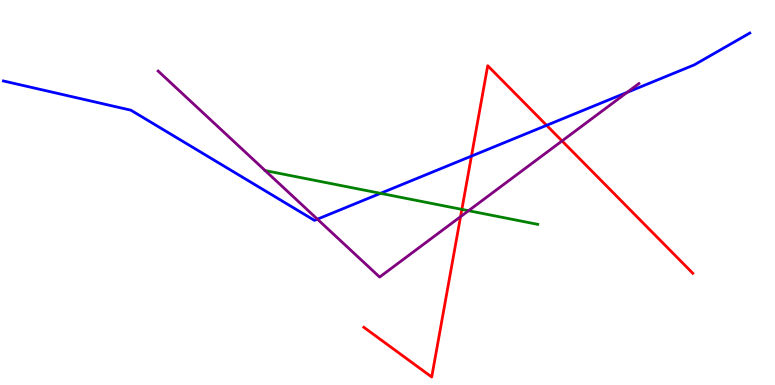[{'lines': ['blue', 'red'], 'intersections': [{'x': 6.08, 'y': 5.95}, {'x': 7.05, 'y': 6.74}]}, {'lines': ['green', 'red'], 'intersections': [{'x': 5.96, 'y': 4.56}]}, {'lines': ['purple', 'red'], 'intersections': [{'x': 5.94, 'y': 4.37}, {'x': 7.25, 'y': 6.34}]}, {'lines': ['blue', 'green'], 'intersections': [{'x': 4.91, 'y': 4.98}]}, {'lines': ['blue', 'purple'], 'intersections': [{'x': 4.1, 'y': 4.31}, {'x': 8.09, 'y': 7.6}]}, {'lines': ['green', 'purple'], 'intersections': [{'x': 6.05, 'y': 4.53}]}]